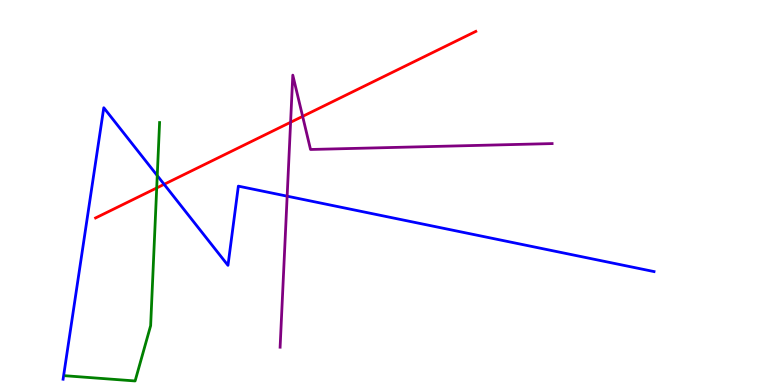[{'lines': ['blue', 'red'], 'intersections': [{'x': 2.12, 'y': 5.21}]}, {'lines': ['green', 'red'], 'intersections': [{'x': 2.02, 'y': 5.12}]}, {'lines': ['purple', 'red'], 'intersections': [{'x': 3.75, 'y': 6.82}, {'x': 3.9, 'y': 6.98}]}, {'lines': ['blue', 'green'], 'intersections': [{'x': 2.03, 'y': 5.44}]}, {'lines': ['blue', 'purple'], 'intersections': [{'x': 3.71, 'y': 4.9}]}, {'lines': ['green', 'purple'], 'intersections': []}]